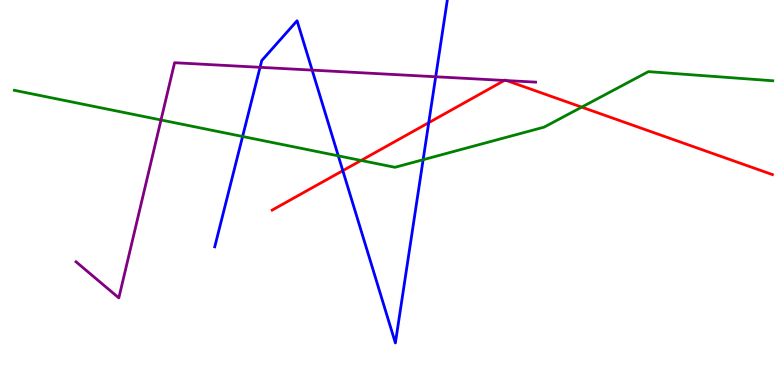[{'lines': ['blue', 'red'], 'intersections': [{'x': 4.42, 'y': 5.57}, {'x': 5.53, 'y': 6.81}]}, {'lines': ['green', 'red'], 'intersections': [{'x': 4.66, 'y': 5.83}, {'x': 7.51, 'y': 7.22}]}, {'lines': ['purple', 'red'], 'intersections': [{'x': 6.51, 'y': 7.91}, {'x': 6.54, 'y': 7.91}]}, {'lines': ['blue', 'green'], 'intersections': [{'x': 3.13, 'y': 6.45}, {'x': 4.37, 'y': 5.95}, {'x': 5.46, 'y': 5.85}]}, {'lines': ['blue', 'purple'], 'intersections': [{'x': 3.36, 'y': 8.25}, {'x': 4.03, 'y': 8.18}, {'x': 5.62, 'y': 8.01}]}, {'lines': ['green', 'purple'], 'intersections': [{'x': 2.08, 'y': 6.88}]}]